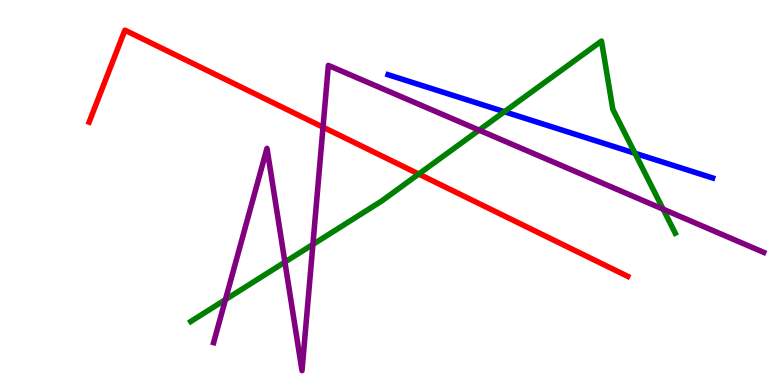[{'lines': ['blue', 'red'], 'intersections': []}, {'lines': ['green', 'red'], 'intersections': [{'x': 5.4, 'y': 5.48}]}, {'lines': ['purple', 'red'], 'intersections': [{'x': 4.17, 'y': 6.7}]}, {'lines': ['blue', 'green'], 'intersections': [{'x': 6.51, 'y': 7.1}, {'x': 8.19, 'y': 6.02}]}, {'lines': ['blue', 'purple'], 'intersections': []}, {'lines': ['green', 'purple'], 'intersections': [{'x': 2.91, 'y': 2.22}, {'x': 3.68, 'y': 3.19}, {'x': 4.04, 'y': 3.65}, {'x': 6.18, 'y': 6.62}, {'x': 8.56, 'y': 4.57}]}]